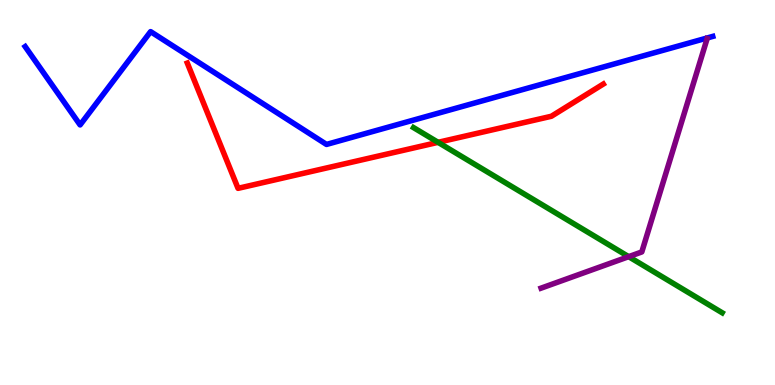[{'lines': ['blue', 'red'], 'intersections': []}, {'lines': ['green', 'red'], 'intersections': [{'x': 5.65, 'y': 6.3}]}, {'lines': ['purple', 'red'], 'intersections': []}, {'lines': ['blue', 'green'], 'intersections': []}, {'lines': ['blue', 'purple'], 'intersections': []}, {'lines': ['green', 'purple'], 'intersections': [{'x': 8.11, 'y': 3.33}]}]